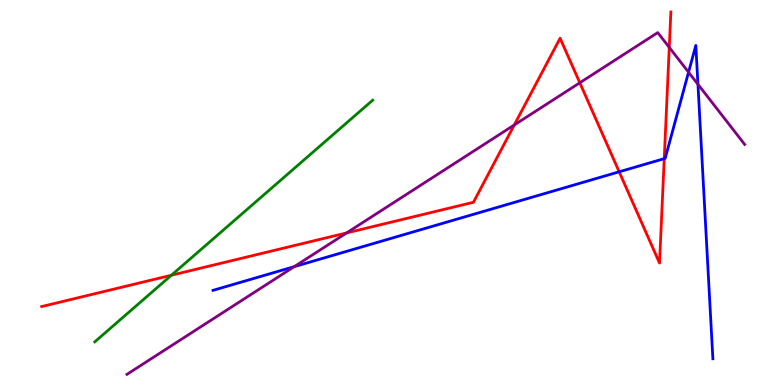[{'lines': ['blue', 'red'], 'intersections': [{'x': 7.99, 'y': 5.54}, {'x': 8.57, 'y': 5.88}]}, {'lines': ['green', 'red'], 'intersections': [{'x': 2.21, 'y': 2.85}]}, {'lines': ['purple', 'red'], 'intersections': [{'x': 4.47, 'y': 3.95}, {'x': 6.64, 'y': 6.75}, {'x': 7.48, 'y': 7.85}, {'x': 8.64, 'y': 8.77}]}, {'lines': ['blue', 'green'], 'intersections': []}, {'lines': ['blue', 'purple'], 'intersections': [{'x': 3.8, 'y': 3.07}, {'x': 8.88, 'y': 8.12}, {'x': 9.01, 'y': 7.81}]}, {'lines': ['green', 'purple'], 'intersections': []}]